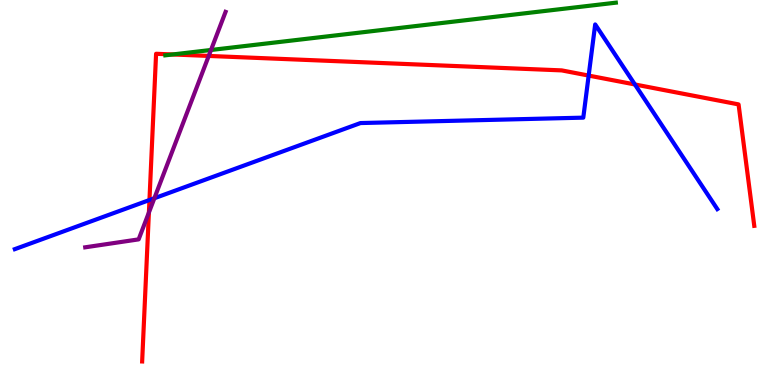[{'lines': ['blue', 'red'], 'intersections': [{'x': 1.93, 'y': 4.8}, {'x': 7.6, 'y': 8.04}, {'x': 8.19, 'y': 7.81}]}, {'lines': ['green', 'red'], 'intersections': [{'x': 2.23, 'y': 8.59}]}, {'lines': ['purple', 'red'], 'intersections': [{'x': 1.92, 'y': 4.48}, {'x': 2.69, 'y': 8.55}]}, {'lines': ['blue', 'green'], 'intersections': []}, {'lines': ['blue', 'purple'], 'intersections': [{'x': 1.99, 'y': 4.85}]}, {'lines': ['green', 'purple'], 'intersections': [{'x': 2.72, 'y': 8.7}]}]